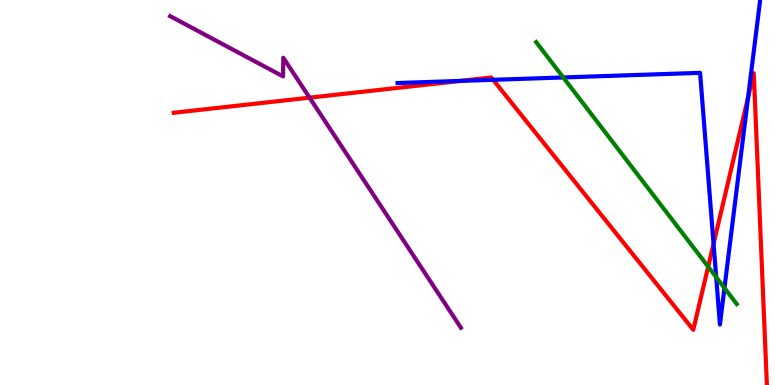[{'lines': ['blue', 'red'], 'intersections': [{'x': 5.94, 'y': 7.9}, {'x': 6.36, 'y': 7.93}, {'x': 9.21, 'y': 3.67}, {'x': 9.65, 'y': 7.47}]}, {'lines': ['green', 'red'], 'intersections': [{'x': 9.14, 'y': 3.07}]}, {'lines': ['purple', 'red'], 'intersections': [{'x': 3.99, 'y': 7.46}]}, {'lines': ['blue', 'green'], 'intersections': [{'x': 7.27, 'y': 7.99}, {'x': 9.24, 'y': 2.8}, {'x': 9.35, 'y': 2.52}]}, {'lines': ['blue', 'purple'], 'intersections': []}, {'lines': ['green', 'purple'], 'intersections': []}]